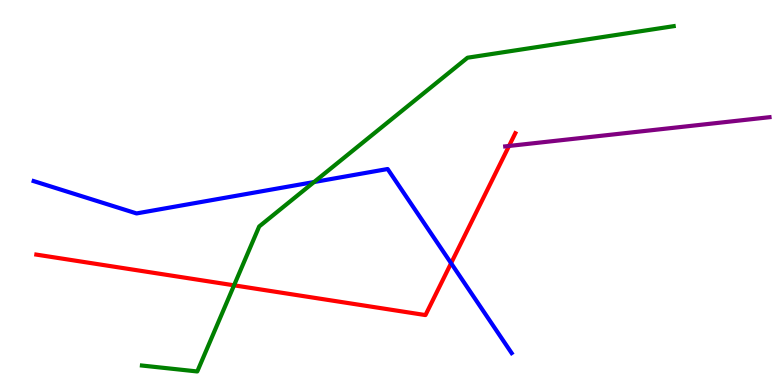[{'lines': ['blue', 'red'], 'intersections': [{'x': 5.82, 'y': 3.16}]}, {'lines': ['green', 'red'], 'intersections': [{'x': 3.02, 'y': 2.59}]}, {'lines': ['purple', 'red'], 'intersections': [{'x': 6.57, 'y': 6.21}]}, {'lines': ['blue', 'green'], 'intersections': [{'x': 4.05, 'y': 5.27}]}, {'lines': ['blue', 'purple'], 'intersections': []}, {'lines': ['green', 'purple'], 'intersections': []}]